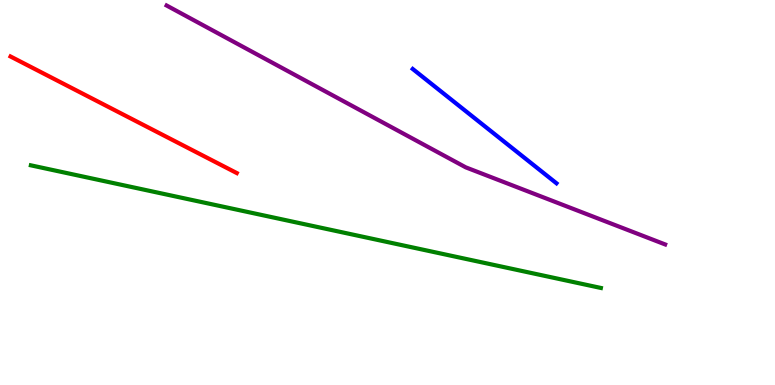[{'lines': ['blue', 'red'], 'intersections': []}, {'lines': ['green', 'red'], 'intersections': []}, {'lines': ['purple', 'red'], 'intersections': []}, {'lines': ['blue', 'green'], 'intersections': []}, {'lines': ['blue', 'purple'], 'intersections': []}, {'lines': ['green', 'purple'], 'intersections': []}]